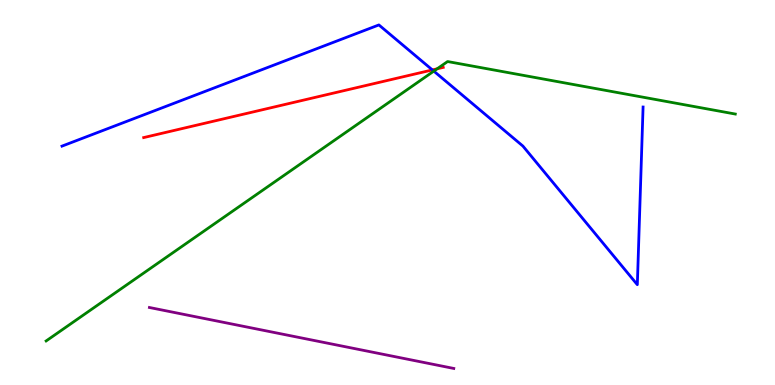[{'lines': ['blue', 'red'], 'intersections': [{'x': 5.58, 'y': 8.18}]}, {'lines': ['green', 'red'], 'intersections': [{'x': 5.64, 'y': 8.21}]}, {'lines': ['purple', 'red'], 'intersections': []}, {'lines': ['blue', 'green'], 'intersections': [{'x': 5.6, 'y': 8.15}]}, {'lines': ['blue', 'purple'], 'intersections': []}, {'lines': ['green', 'purple'], 'intersections': []}]